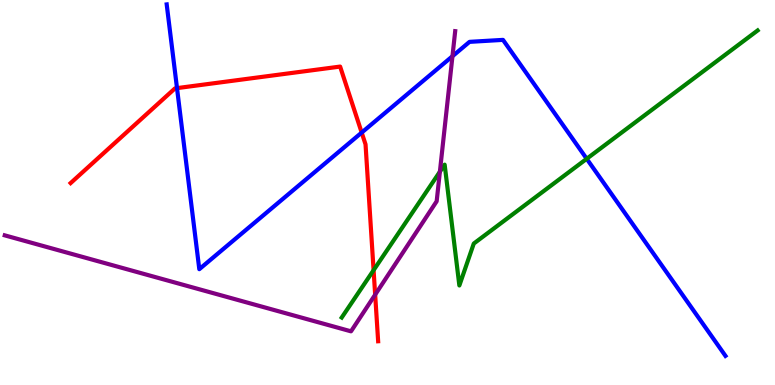[{'lines': ['blue', 'red'], 'intersections': [{'x': 2.28, 'y': 7.71}, {'x': 4.67, 'y': 6.56}]}, {'lines': ['green', 'red'], 'intersections': [{'x': 4.82, 'y': 2.98}]}, {'lines': ['purple', 'red'], 'intersections': [{'x': 4.84, 'y': 2.35}]}, {'lines': ['blue', 'green'], 'intersections': [{'x': 7.57, 'y': 5.88}]}, {'lines': ['blue', 'purple'], 'intersections': [{'x': 5.84, 'y': 8.54}]}, {'lines': ['green', 'purple'], 'intersections': [{'x': 5.68, 'y': 5.54}]}]